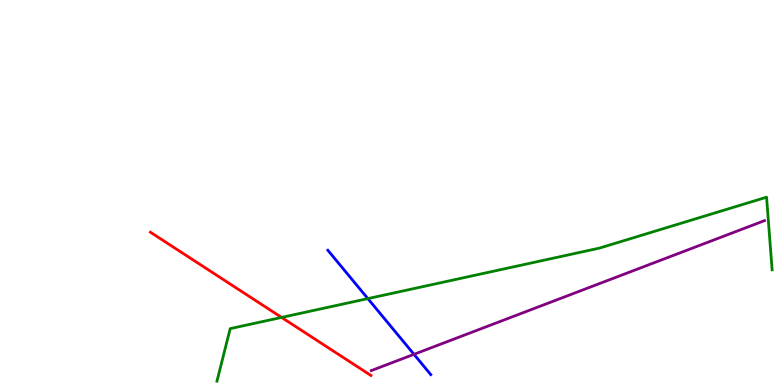[{'lines': ['blue', 'red'], 'intersections': []}, {'lines': ['green', 'red'], 'intersections': [{'x': 3.63, 'y': 1.76}]}, {'lines': ['purple', 'red'], 'intersections': []}, {'lines': ['blue', 'green'], 'intersections': [{'x': 4.75, 'y': 2.24}]}, {'lines': ['blue', 'purple'], 'intersections': [{'x': 5.34, 'y': 0.797}]}, {'lines': ['green', 'purple'], 'intersections': []}]